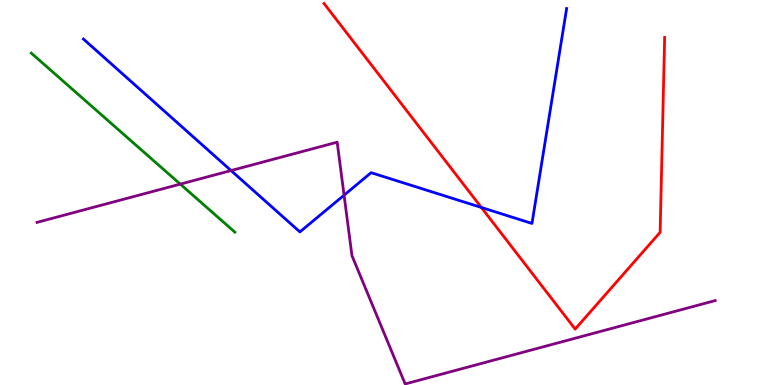[{'lines': ['blue', 'red'], 'intersections': [{'x': 6.21, 'y': 4.61}]}, {'lines': ['green', 'red'], 'intersections': []}, {'lines': ['purple', 'red'], 'intersections': []}, {'lines': ['blue', 'green'], 'intersections': []}, {'lines': ['blue', 'purple'], 'intersections': [{'x': 2.98, 'y': 5.57}, {'x': 4.44, 'y': 4.93}]}, {'lines': ['green', 'purple'], 'intersections': [{'x': 2.33, 'y': 5.22}]}]